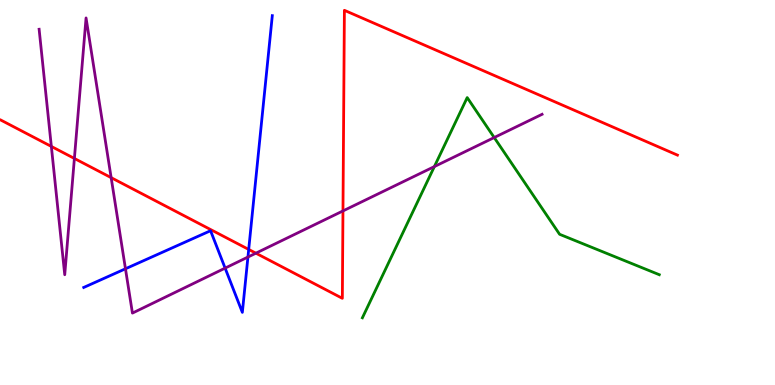[{'lines': ['blue', 'red'], 'intersections': [{'x': 3.21, 'y': 3.52}]}, {'lines': ['green', 'red'], 'intersections': []}, {'lines': ['purple', 'red'], 'intersections': [{'x': 0.663, 'y': 6.2}, {'x': 0.96, 'y': 5.88}, {'x': 1.43, 'y': 5.39}, {'x': 3.3, 'y': 3.42}, {'x': 4.43, 'y': 4.52}]}, {'lines': ['blue', 'green'], 'intersections': []}, {'lines': ['blue', 'purple'], 'intersections': [{'x': 1.62, 'y': 3.02}, {'x': 2.9, 'y': 3.04}, {'x': 3.2, 'y': 3.32}]}, {'lines': ['green', 'purple'], 'intersections': [{'x': 5.6, 'y': 5.67}, {'x': 6.38, 'y': 6.43}]}]